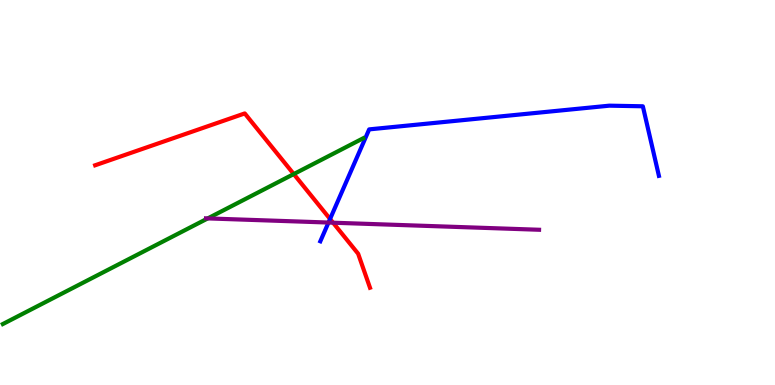[{'lines': ['blue', 'red'], 'intersections': [{'x': 4.26, 'y': 4.31}]}, {'lines': ['green', 'red'], 'intersections': [{'x': 3.79, 'y': 5.48}]}, {'lines': ['purple', 'red'], 'intersections': [{'x': 4.3, 'y': 4.22}]}, {'lines': ['blue', 'green'], 'intersections': []}, {'lines': ['blue', 'purple'], 'intersections': [{'x': 4.24, 'y': 4.22}]}, {'lines': ['green', 'purple'], 'intersections': [{'x': 2.68, 'y': 4.33}]}]